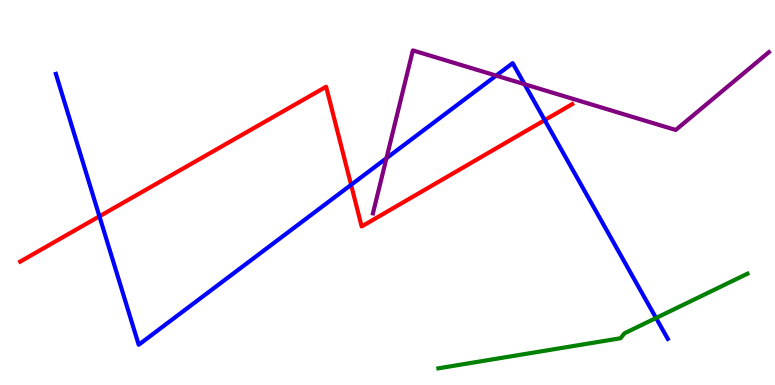[{'lines': ['blue', 'red'], 'intersections': [{'x': 1.28, 'y': 4.38}, {'x': 4.53, 'y': 5.2}, {'x': 7.03, 'y': 6.88}]}, {'lines': ['green', 'red'], 'intersections': []}, {'lines': ['purple', 'red'], 'intersections': []}, {'lines': ['blue', 'green'], 'intersections': [{'x': 8.47, 'y': 1.74}]}, {'lines': ['blue', 'purple'], 'intersections': [{'x': 4.99, 'y': 5.89}, {'x': 6.4, 'y': 8.04}, {'x': 6.77, 'y': 7.81}]}, {'lines': ['green', 'purple'], 'intersections': []}]